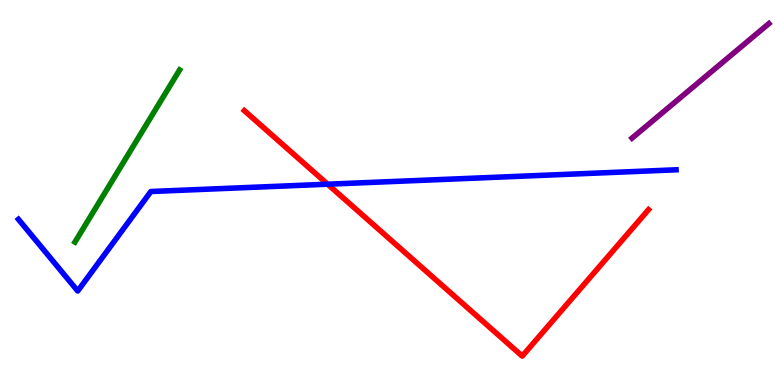[{'lines': ['blue', 'red'], 'intersections': [{'x': 4.23, 'y': 5.22}]}, {'lines': ['green', 'red'], 'intersections': []}, {'lines': ['purple', 'red'], 'intersections': []}, {'lines': ['blue', 'green'], 'intersections': []}, {'lines': ['blue', 'purple'], 'intersections': []}, {'lines': ['green', 'purple'], 'intersections': []}]